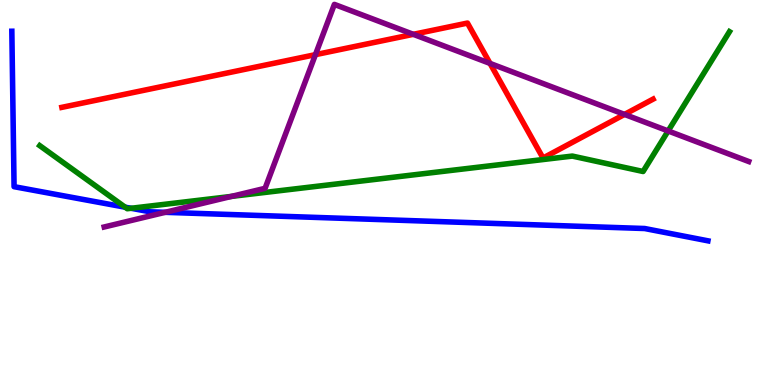[{'lines': ['blue', 'red'], 'intersections': []}, {'lines': ['green', 'red'], 'intersections': []}, {'lines': ['purple', 'red'], 'intersections': [{'x': 4.07, 'y': 8.58}, {'x': 5.33, 'y': 9.11}, {'x': 6.32, 'y': 8.35}, {'x': 8.06, 'y': 7.03}]}, {'lines': ['blue', 'green'], 'intersections': [{'x': 1.61, 'y': 4.62}, {'x': 1.69, 'y': 4.59}]}, {'lines': ['blue', 'purple'], 'intersections': [{'x': 2.13, 'y': 4.49}]}, {'lines': ['green', 'purple'], 'intersections': [{'x': 2.99, 'y': 4.9}, {'x': 8.62, 'y': 6.6}]}]